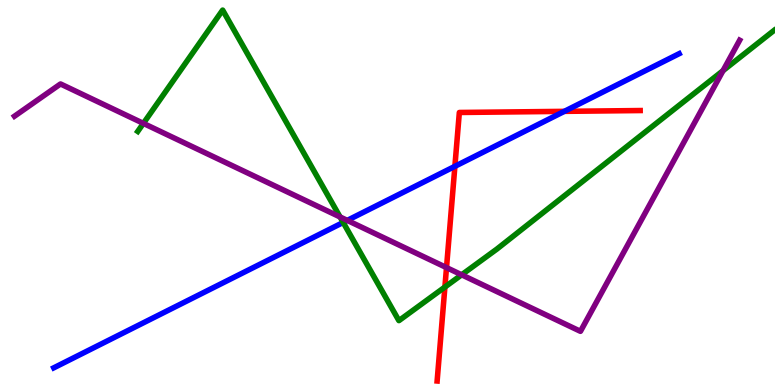[{'lines': ['blue', 'red'], 'intersections': [{'x': 5.87, 'y': 5.68}, {'x': 7.28, 'y': 7.11}]}, {'lines': ['green', 'red'], 'intersections': [{'x': 5.74, 'y': 2.54}]}, {'lines': ['purple', 'red'], 'intersections': [{'x': 5.76, 'y': 3.05}]}, {'lines': ['blue', 'green'], 'intersections': [{'x': 4.43, 'y': 4.22}]}, {'lines': ['blue', 'purple'], 'intersections': [{'x': 4.48, 'y': 4.28}]}, {'lines': ['green', 'purple'], 'intersections': [{'x': 1.85, 'y': 6.8}, {'x': 4.39, 'y': 4.36}, {'x': 5.96, 'y': 2.86}, {'x': 9.33, 'y': 8.16}]}]